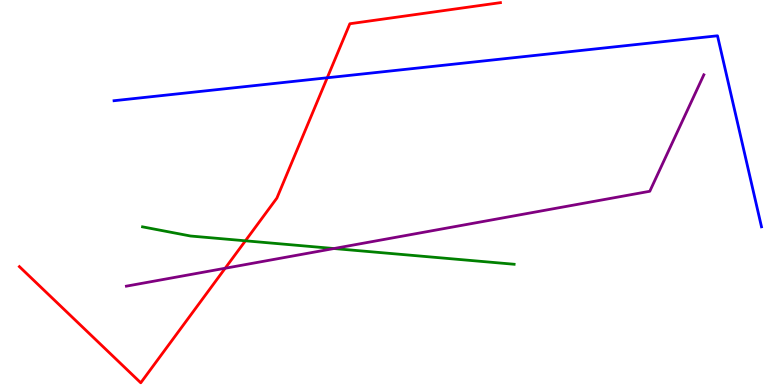[{'lines': ['blue', 'red'], 'intersections': [{'x': 4.22, 'y': 7.98}]}, {'lines': ['green', 'red'], 'intersections': [{'x': 3.17, 'y': 3.75}]}, {'lines': ['purple', 'red'], 'intersections': [{'x': 2.91, 'y': 3.03}]}, {'lines': ['blue', 'green'], 'intersections': []}, {'lines': ['blue', 'purple'], 'intersections': []}, {'lines': ['green', 'purple'], 'intersections': [{'x': 4.31, 'y': 3.54}]}]